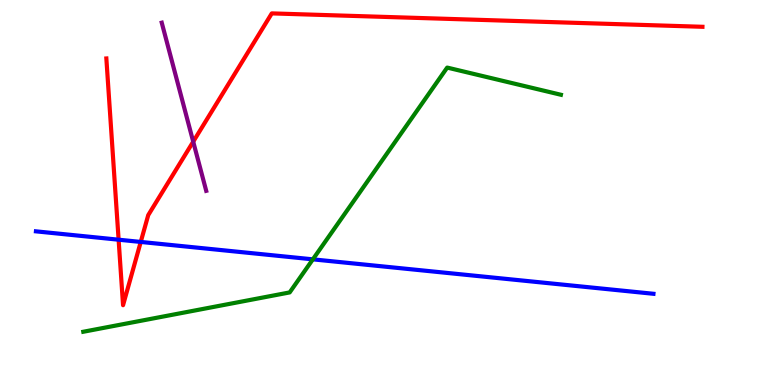[{'lines': ['blue', 'red'], 'intersections': [{'x': 1.53, 'y': 3.77}, {'x': 1.82, 'y': 3.72}]}, {'lines': ['green', 'red'], 'intersections': []}, {'lines': ['purple', 'red'], 'intersections': [{'x': 2.49, 'y': 6.32}]}, {'lines': ['blue', 'green'], 'intersections': [{'x': 4.04, 'y': 3.26}]}, {'lines': ['blue', 'purple'], 'intersections': []}, {'lines': ['green', 'purple'], 'intersections': []}]